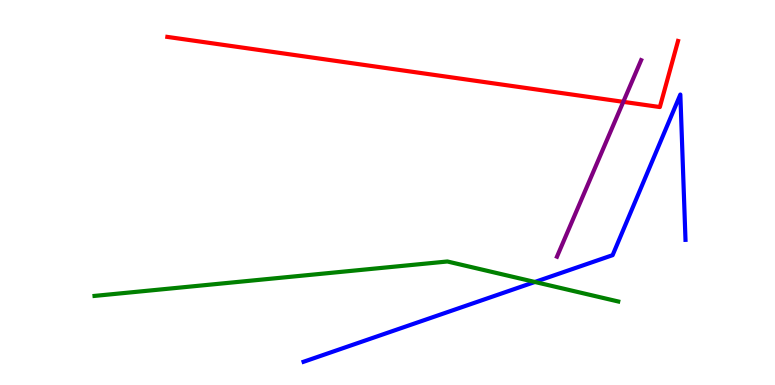[{'lines': ['blue', 'red'], 'intersections': []}, {'lines': ['green', 'red'], 'intersections': []}, {'lines': ['purple', 'red'], 'intersections': [{'x': 8.04, 'y': 7.35}]}, {'lines': ['blue', 'green'], 'intersections': [{'x': 6.9, 'y': 2.68}]}, {'lines': ['blue', 'purple'], 'intersections': []}, {'lines': ['green', 'purple'], 'intersections': []}]